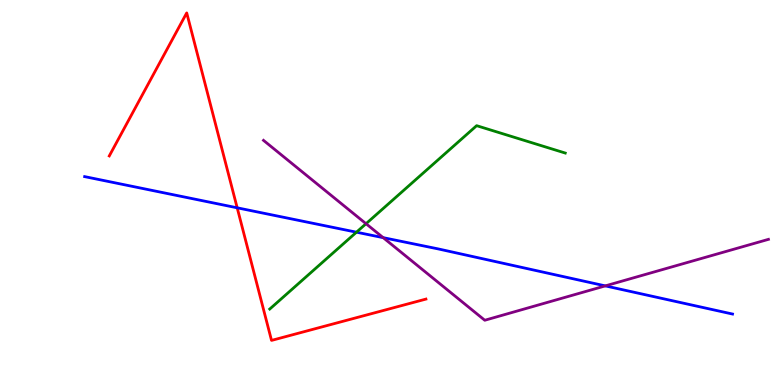[{'lines': ['blue', 'red'], 'intersections': [{'x': 3.06, 'y': 4.6}]}, {'lines': ['green', 'red'], 'intersections': []}, {'lines': ['purple', 'red'], 'intersections': []}, {'lines': ['blue', 'green'], 'intersections': [{'x': 4.6, 'y': 3.97}]}, {'lines': ['blue', 'purple'], 'intersections': [{'x': 4.94, 'y': 3.83}, {'x': 7.81, 'y': 2.57}]}, {'lines': ['green', 'purple'], 'intersections': [{'x': 4.72, 'y': 4.19}]}]